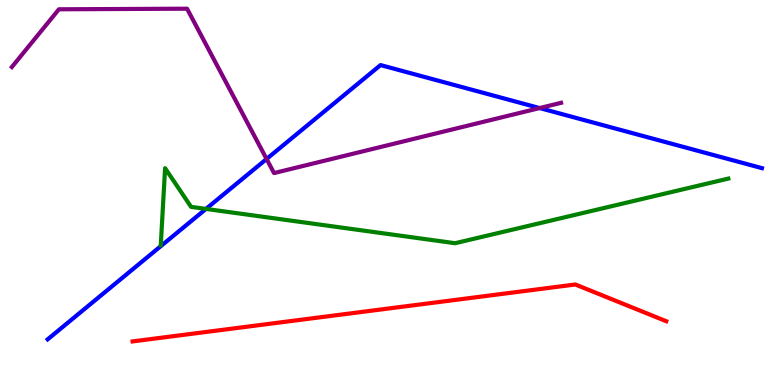[{'lines': ['blue', 'red'], 'intersections': []}, {'lines': ['green', 'red'], 'intersections': []}, {'lines': ['purple', 'red'], 'intersections': []}, {'lines': ['blue', 'green'], 'intersections': [{'x': 2.66, 'y': 4.57}]}, {'lines': ['blue', 'purple'], 'intersections': [{'x': 3.44, 'y': 5.87}, {'x': 6.96, 'y': 7.19}]}, {'lines': ['green', 'purple'], 'intersections': []}]